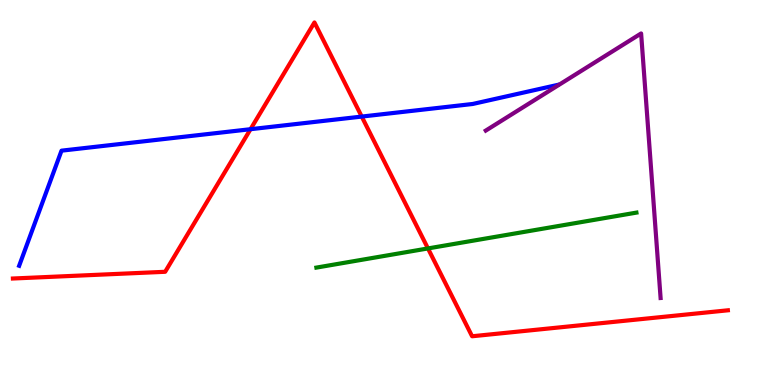[{'lines': ['blue', 'red'], 'intersections': [{'x': 3.23, 'y': 6.64}, {'x': 4.67, 'y': 6.97}]}, {'lines': ['green', 'red'], 'intersections': [{'x': 5.52, 'y': 3.55}]}, {'lines': ['purple', 'red'], 'intersections': []}, {'lines': ['blue', 'green'], 'intersections': []}, {'lines': ['blue', 'purple'], 'intersections': []}, {'lines': ['green', 'purple'], 'intersections': []}]